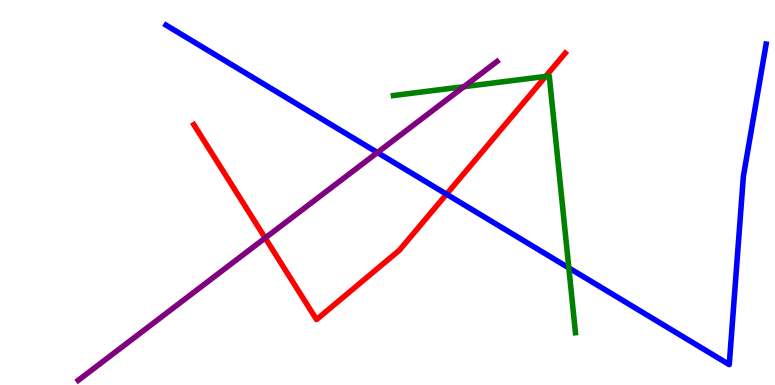[{'lines': ['blue', 'red'], 'intersections': [{'x': 5.76, 'y': 4.96}]}, {'lines': ['green', 'red'], 'intersections': [{'x': 7.04, 'y': 8.02}]}, {'lines': ['purple', 'red'], 'intersections': [{'x': 3.42, 'y': 3.82}]}, {'lines': ['blue', 'green'], 'intersections': [{'x': 7.34, 'y': 3.04}]}, {'lines': ['blue', 'purple'], 'intersections': [{'x': 4.87, 'y': 6.04}]}, {'lines': ['green', 'purple'], 'intersections': [{'x': 5.99, 'y': 7.75}]}]